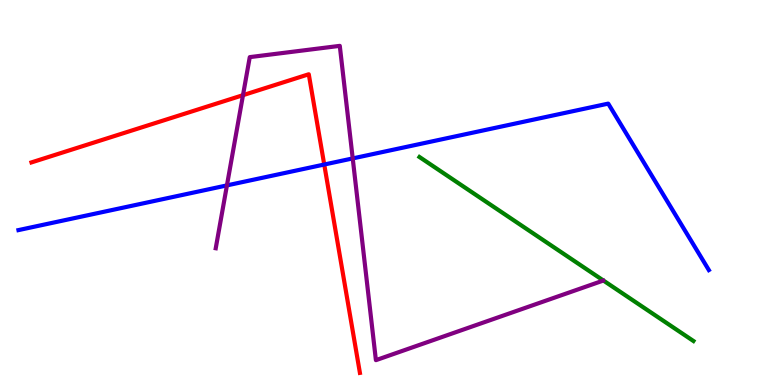[{'lines': ['blue', 'red'], 'intersections': [{'x': 4.18, 'y': 5.73}]}, {'lines': ['green', 'red'], 'intersections': []}, {'lines': ['purple', 'red'], 'intersections': [{'x': 3.14, 'y': 7.53}]}, {'lines': ['blue', 'green'], 'intersections': []}, {'lines': ['blue', 'purple'], 'intersections': [{'x': 2.93, 'y': 5.18}, {'x': 4.55, 'y': 5.89}]}, {'lines': ['green', 'purple'], 'intersections': []}]